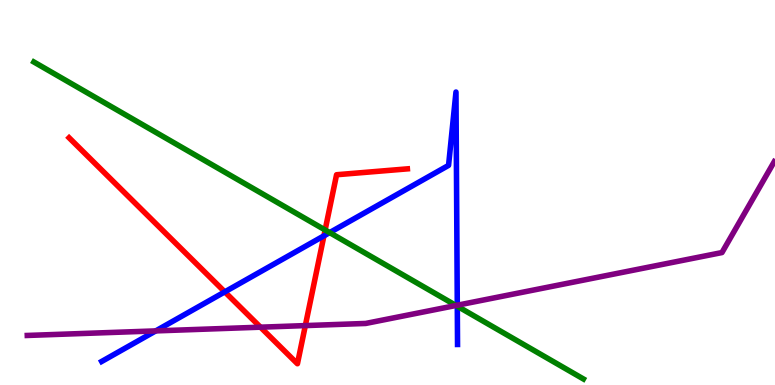[{'lines': ['blue', 'red'], 'intersections': [{'x': 2.9, 'y': 2.42}, {'x': 4.18, 'y': 3.87}]}, {'lines': ['green', 'red'], 'intersections': [{'x': 4.2, 'y': 4.03}]}, {'lines': ['purple', 'red'], 'intersections': [{'x': 3.36, 'y': 1.5}, {'x': 3.94, 'y': 1.54}]}, {'lines': ['blue', 'green'], 'intersections': [{'x': 4.25, 'y': 3.96}, {'x': 5.9, 'y': 2.05}]}, {'lines': ['blue', 'purple'], 'intersections': [{'x': 2.01, 'y': 1.41}, {'x': 5.9, 'y': 2.07}]}, {'lines': ['green', 'purple'], 'intersections': [{'x': 5.88, 'y': 2.07}]}]